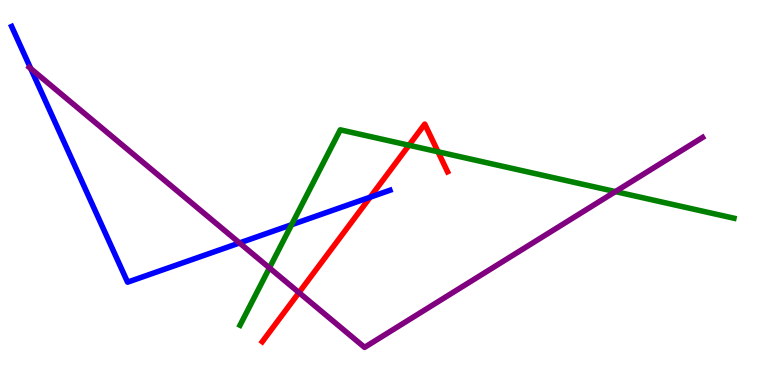[{'lines': ['blue', 'red'], 'intersections': [{'x': 4.78, 'y': 4.88}]}, {'lines': ['green', 'red'], 'intersections': [{'x': 5.28, 'y': 6.23}, {'x': 5.65, 'y': 6.06}]}, {'lines': ['purple', 'red'], 'intersections': [{'x': 3.86, 'y': 2.4}]}, {'lines': ['blue', 'green'], 'intersections': [{'x': 3.76, 'y': 4.16}]}, {'lines': ['blue', 'purple'], 'intersections': [{'x': 0.397, 'y': 8.22}, {'x': 3.09, 'y': 3.69}]}, {'lines': ['green', 'purple'], 'intersections': [{'x': 3.48, 'y': 3.04}, {'x': 7.94, 'y': 5.02}]}]